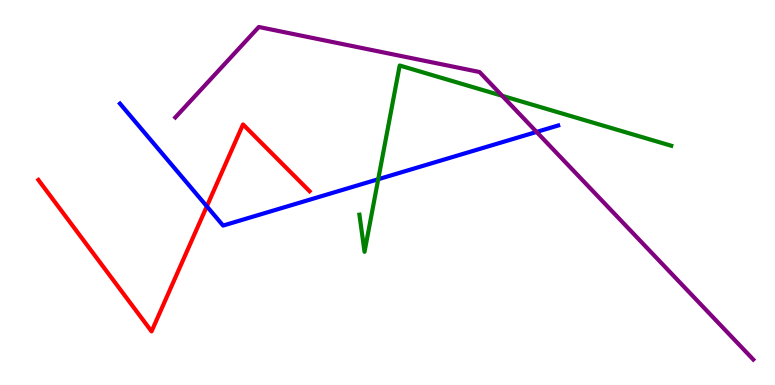[{'lines': ['blue', 'red'], 'intersections': [{'x': 2.67, 'y': 4.64}]}, {'lines': ['green', 'red'], 'intersections': []}, {'lines': ['purple', 'red'], 'intersections': []}, {'lines': ['blue', 'green'], 'intersections': [{'x': 4.88, 'y': 5.34}]}, {'lines': ['blue', 'purple'], 'intersections': [{'x': 6.92, 'y': 6.57}]}, {'lines': ['green', 'purple'], 'intersections': [{'x': 6.48, 'y': 7.51}]}]